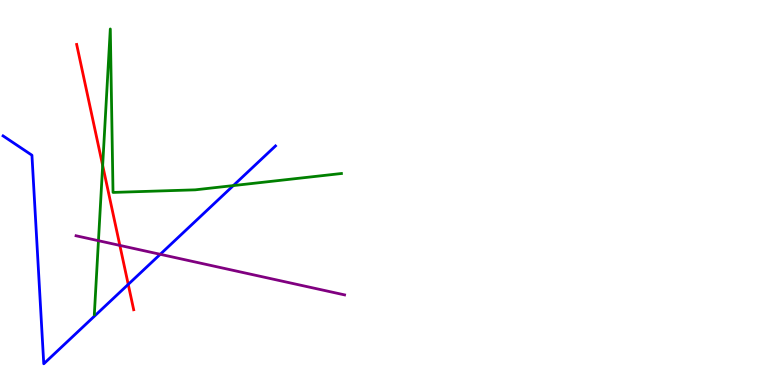[{'lines': ['blue', 'red'], 'intersections': [{'x': 1.65, 'y': 2.61}]}, {'lines': ['green', 'red'], 'intersections': [{'x': 1.32, 'y': 5.7}]}, {'lines': ['purple', 'red'], 'intersections': [{'x': 1.55, 'y': 3.63}]}, {'lines': ['blue', 'green'], 'intersections': [{'x': 3.01, 'y': 5.18}]}, {'lines': ['blue', 'purple'], 'intersections': [{'x': 2.07, 'y': 3.39}]}, {'lines': ['green', 'purple'], 'intersections': [{'x': 1.27, 'y': 3.75}]}]